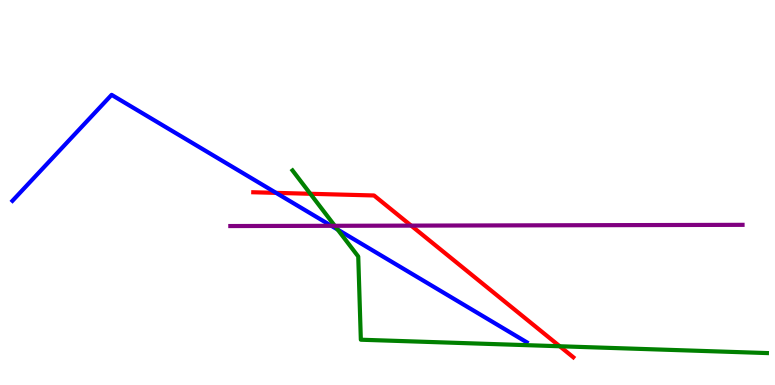[{'lines': ['blue', 'red'], 'intersections': [{'x': 3.56, 'y': 4.99}]}, {'lines': ['green', 'red'], 'intersections': [{'x': 4.0, 'y': 4.97}, {'x': 7.22, 'y': 1.01}]}, {'lines': ['purple', 'red'], 'intersections': [{'x': 5.31, 'y': 4.14}]}, {'lines': ['blue', 'green'], 'intersections': [{'x': 4.36, 'y': 4.04}]}, {'lines': ['blue', 'purple'], 'intersections': [{'x': 4.28, 'y': 4.13}]}, {'lines': ['green', 'purple'], 'intersections': [{'x': 4.32, 'y': 4.14}]}]